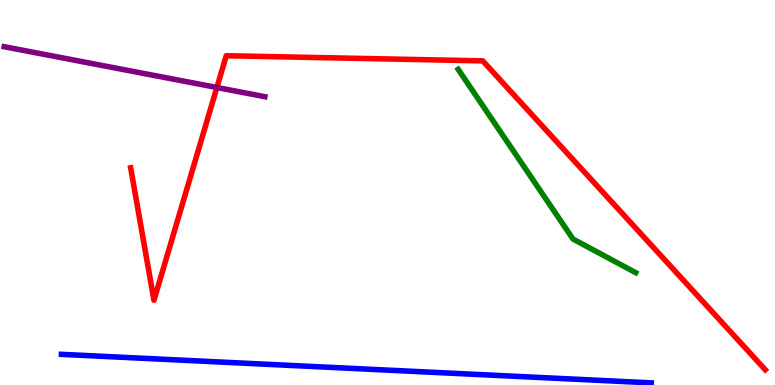[{'lines': ['blue', 'red'], 'intersections': []}, {'lines': ['green', 'red'], 'intersections': []}, {'lines': ['purple', 'red'], 'intersections': [{'x': 2.8, 'y': 7.73}]}, {'lines': ['blue', 'green'], 'intersections': []}, {'lines': ['blue', 'purple'], 'intersections': []}, {'lines': ['green', 'purple'], 'intersections': []}]